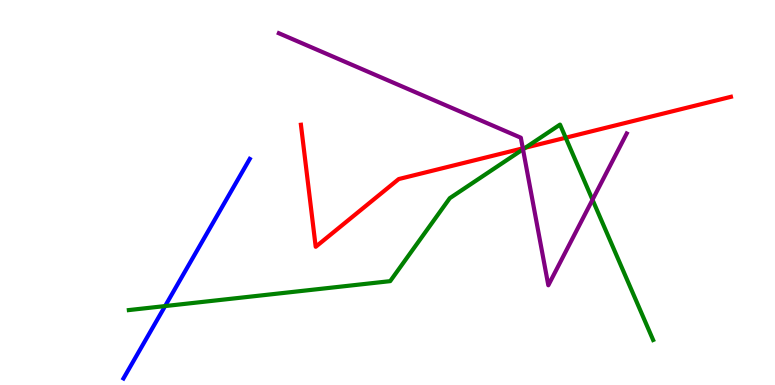[{'lines': ['blue', 'red'], 'intersections': []}, {'lines': ['green', 'red'], 'intersections': [{'x': 6.78, 'y': 6.16}, {'x': 7.3, 'y': 6.42}]}, {'lines': ['purple', 'red'], 'intersections': [{'x': 6.75, 'y': 6.15}]}, {'lines': ['blue', 'green'], 'intersections': [{'x': 2.13, 'y': 2.05}]}, {'lines': ['blue', 'purple'], 'intersections': []}, {'lines': ['green', 'purple'], 'intersections': [{'x': 6.75, 'y': 6.12}, {'x': 7.65, 'y': 4.81}]}]